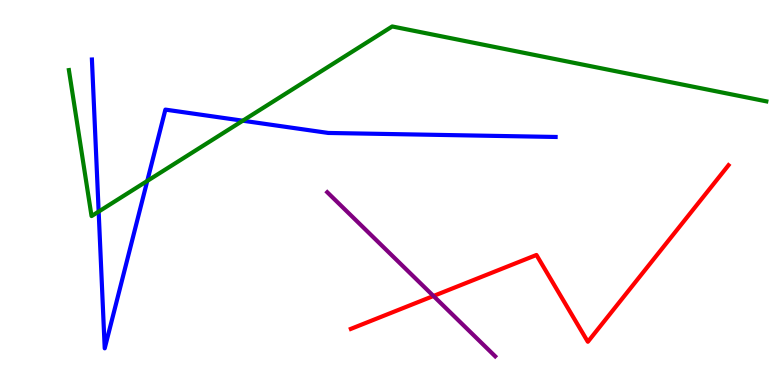[{'lines': ['blue', 'red'], 'intersections': []}, {'lines': ['green', 'red'], 'intersections': []}, {'lines': ['purple', 'red'], 'intersections': [{'x': 5.59, 'y': 2.31}]}, {'lines': ['blue', 'green'], 'intersections': [{'x': 1.27, 'y': 4.5}, {'x': 1.9, 'y': 5.3}, {'x': 3.13, 'y': 6.86}]}, {'lines': ['blue', 'purple'], 'intersections': []}, {'lines': ['green', 'purple'], 'intersections': []}]